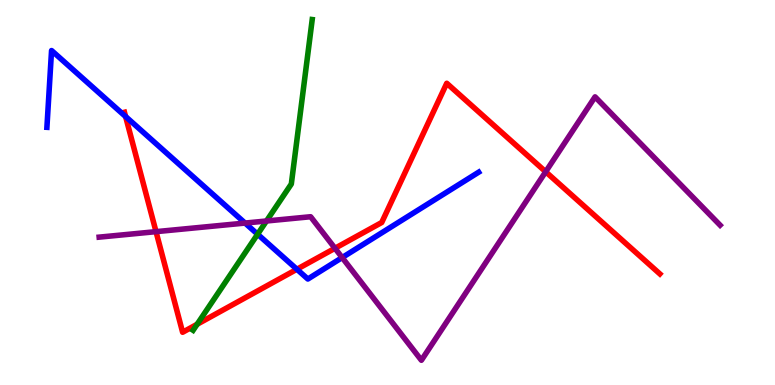[{'lines': ['blue', 'red'], 'intersections': [{'x': 1.62, 'y': 6.97}, {'x': 3.83, 'y': 3.01}]}, {'lines': ['green', 'red'], 'intersections': [{'x': 2.54, 'y': 1.58}]}, {'lines': ['purple', 'red'], 'intersections': [{'x': 2.01, 'y': 3.98}, {'x': 4.32, 'y': 3.55}, {'x': 7.04, 'y': 5.54}]}, {'lines': ['blue', 'green'], 'intersections': [{'x': 3.32, 'y': 3.92}]}, {'lines': ['blue', 'purple'], 'intersections': [{'x': 3.16, 'y': 4.21}, {'x': 4.41, 'y': 3.31}]}, {'lines': ['green', 'purple'], 'intersections': [{'x': 3.44, 'y': 4.26}]}]